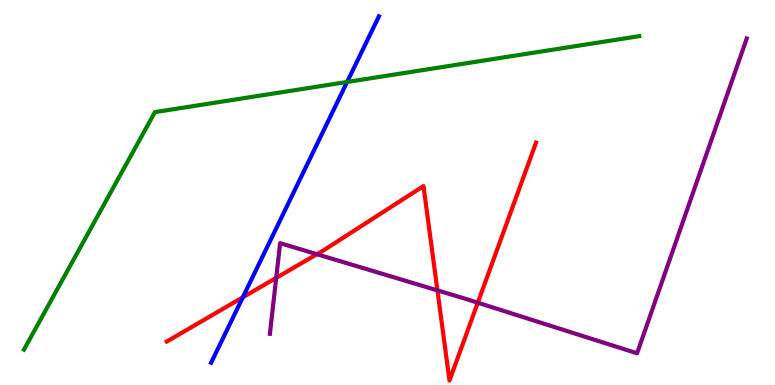[{'lines': ['blue', 'red'], 'intersections': [{'x': 3.13, 'y': 2.28}]}, {'lines': ['green', 'red'], 'intersections': []}, {'lines': ['purple', 'red'], 'intersections': [{'x': 3.56, 'y': 2.78}, {'x': 4.09, 'y': 3.4}, {'x': 5.64, 'y': 2.46}, {'x': 6.17, 'y': 2.14}]}, {'lines': ['blue', 'green'], 'intersections': [{'x': 4.48, 'y': 7.87}]}, {'lines': ['blue', 'purple'], 'intersections': []}, {'lines': ['green', 'purple'], 'intersections': []}]